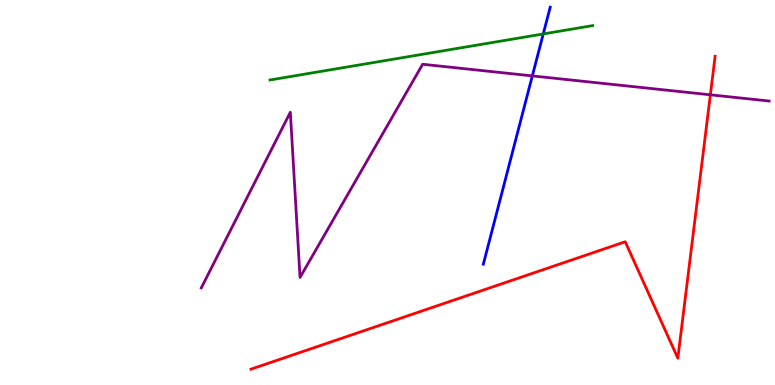[{'lines': ['blue', 'red'], 'intersections': []}, {'lines': ['green', 'red'], 'intersections': []}, {'lines': ['purple', 'red'], 'intersections': [{'x': 9.17, 'y': 7.54}]}, {'lines': ['blue', 'green'], 'intersections': [{'x': 7.01, 'y': 9.12}]}, {'lines': ['blue', 'purple'], 'intersections': [{'x': 6.87, 'y': 8.03}]}, {'lines': ['green', 'purple'], 'intersections': []}]